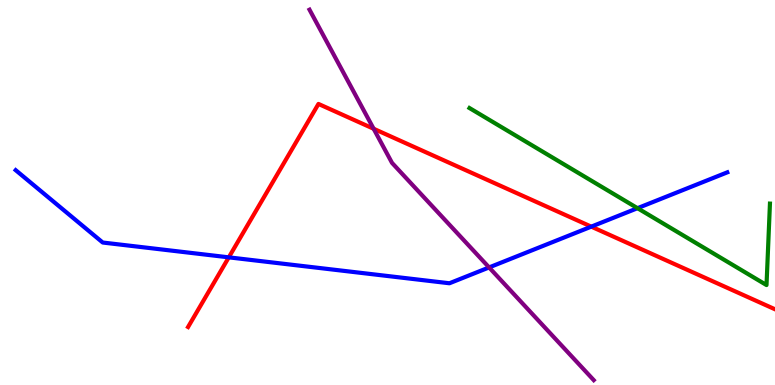[{'lines': ['blue', 'red'], 'intersections': [{'x': 2.95, 'y': 3.32}, {'x': 7.63, 'y': 4.11}]}, {'lines': ['green', 'red'], 'intersections': []}, {'lines': ['purple', 'red'], 'intersections': [{'x': 4.82, 'y': 6.66}]}, {'lines': ['blue', 'green'], 'intersections': [{'x': 8.23, 'y': 4.59}]}, {'lines': ['blue', 'purple'], 'intersections': [{'x': 6.31, 'y': 3.05}]}, {'lines': ['green', 'purple'], 'intersections': []}]